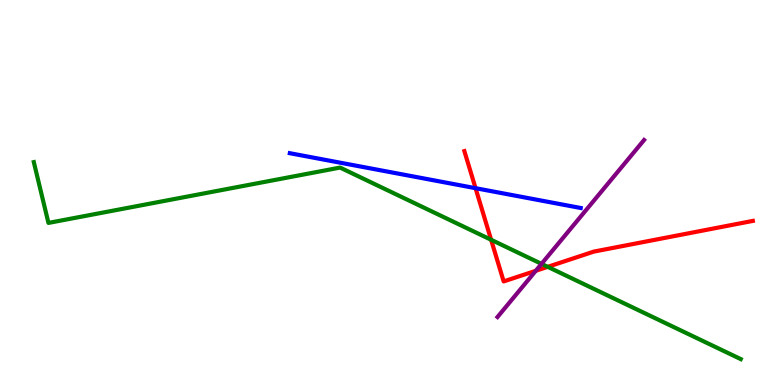[{'lines': ['blue', 'red'], 'intersections': [{'x': 6.14, 'y': 5.11}]}, {'lines': ['green', 'red'], 'intersections': [{'x': 6.34, 'y': 3.77}, {'x': 7.07, 'y': 3.07}]}, {'lines': ['purple', 'red'], 'intersections': [{'x': 6.91, 'y': 2.97}]}, {'lines': ['blue', 'green'], 'intersections': []}, {'lines': ['blue', 'purple'], 'intersections': []}, {'lines': ['green', 'purple'], 'intersections': [{'x': 6.99, 'y': 3.15}]}]